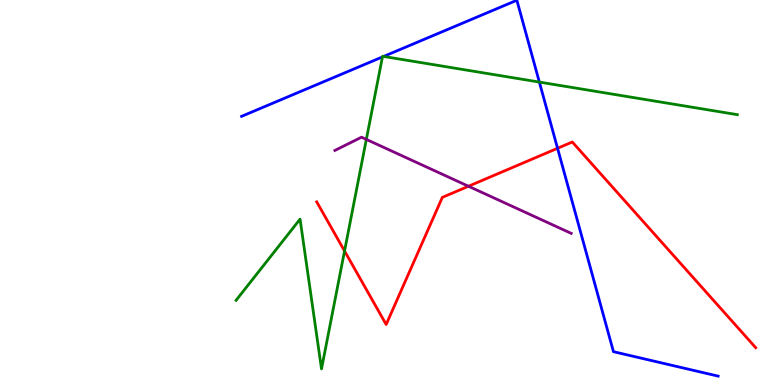[{'lines': ['blue', 'red'], 'intersections': [{'x': 7.19, 'y': 6.15}]}, {'lines': ['green', 'red'], 'intersections': [{'x': 4.45, 'y': 3.48}]}, {'lines': ['purple', 'red'], 'intersections': [{'x': 6.04, 'y': 5.16}]}, {'lines': ['blue', 'green'], 'intersections': [{'x': 4.93, 'y': 8.52}, {'x': 4.95, 'y': 8.53}, {'x': 6.96, 'y': 7.87}]}, {'lines': ['blue', 'purple'], 'intersections': []}, {'lines': ['green', 'purple'], 'intersections': [{'x': 4.73, 'y': 6.38}]}]